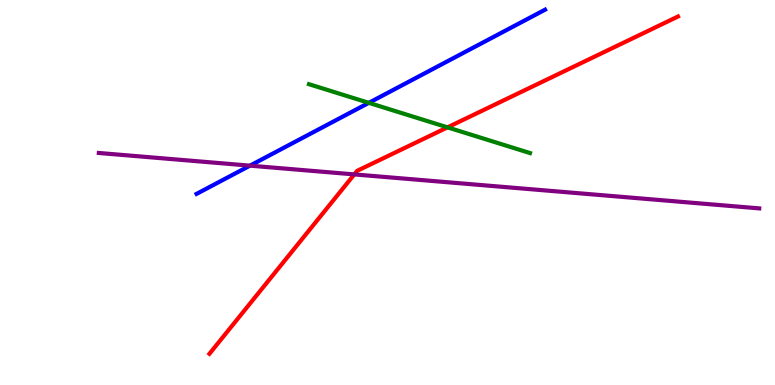[{'lines': ['blue', 'red'], 'intersections': []}, {'lines': ['green', 'red'], 'intersections': [{'x': 5.77, 'y': 6.69}]}, {'lines': ['purple', 'red'], 'intersections': [{'x': 4.57, 'y': 5.47}]}, {'lines': ['blue', 'green'], 'intersections': [{'x': 4.76, 'y': 7.33}]}, {'lines': ['blue', 'purple'], 'intersections': [{'x': 3.23, 'y': 5.7}]}, {'lines': ['green', 'purple'], 'intersections': []}]